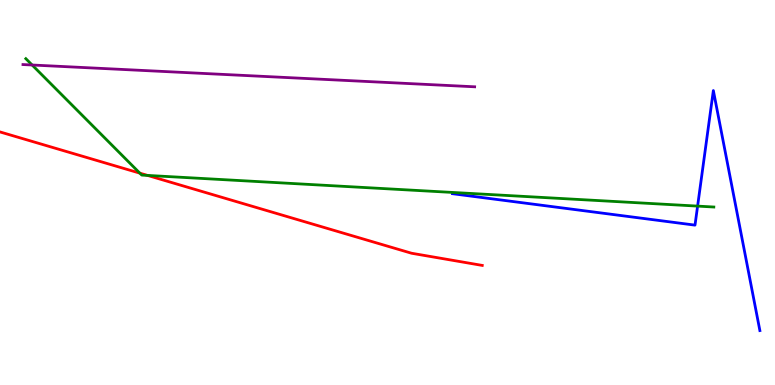[{'lines': ['blue', 'red'], 'intersections': []}, {'lines': ['green', 'red'], 'intersections': [{'x': 1.8, 'y': 5.5}, {'x': 1.9, 'y': 5.44}]}, {'lines': ['purple', 'red'], 'intersections': []}, {'lines': ['blue', 'green'], 'intersections': [{'x': 9.0, 'y': 4.65}]}, {'lines': ['blue', 'purple'], 'intersections': []}, {'lines': ['green', 'purple'], 'intersections': [{'x': 0.415, 'y': 8.31}]}]